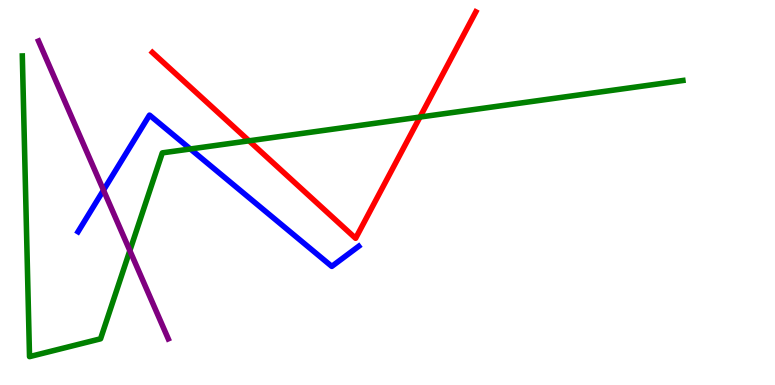[{'lines': ['blue', 'red'], 'intersections': []}, {'lines': ['green', 'red'], 'intersections': [{'x': 3.21, 'y': 6.34}, {'x': 5.42, 'y': 6.96}]}, {'lines': ['purple', 'red'], 'intersections': []}, {'lines': ['blue', 'green'], 'intersections': [{'x': 2.46, 'y': 6.13}]}, {'lines': ['blue', 'purple'], 'intersections': [{'x': 1.34, 'y': 5.06}]}, {'lines': ['green', 'purple'], 'intersections': [{'x': 1.68, 'y': 3.49}]}]